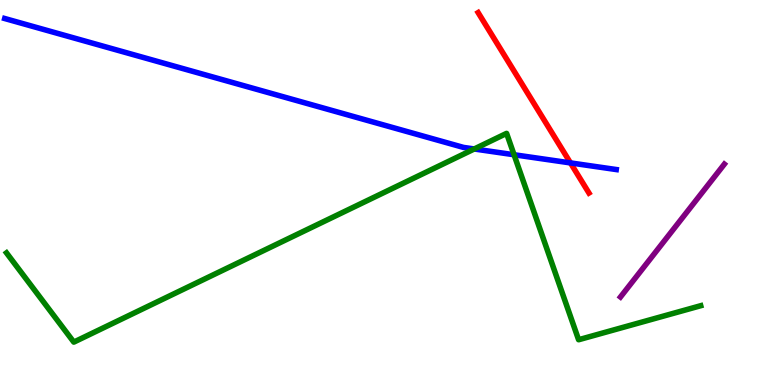[{'lines': ['blue', 'red'], 'intersections': [{'x': 7.36, 'y': 5.77}]}, {'lines': ['green', 'red'], 'intersections': []}, {'lines': ['purple', 'red'], 'intersections': []}, {'lines': ['blue', 'green'], 'intersections': [{'x': 6.12, 'y': 6.13}, {'x': 6.63, 'y': 5.98}]}, {'lines': ['blue', 'purple'], 'intersections': []}, {'lines': ['green', 'purple'], 'intersections': []}]